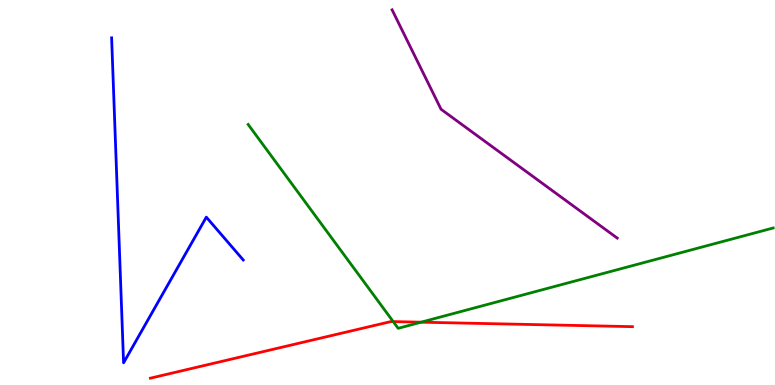[{'lines': ['blue', 'red'], 'intersections': []}, {'lines': ['green', 'red'], 'intersections': [{'x': 5.07, 'y': 1.65}, {'x': 5.43, 'y': 1.63}]}, {'lines': ['purple', 'red'], 'intersections': []}, {'lines': ['blue', 'green'], 'intersections': []}, {'lines': ['blue', 'purple'], 'intersections': []}, {'lines': ['green', 'purple'], 'intersections': []}]